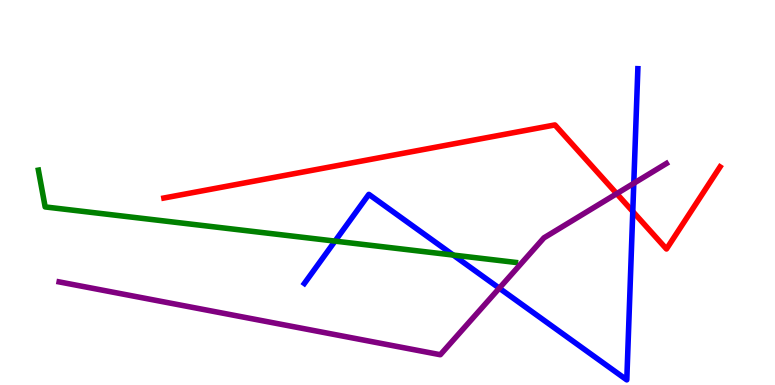[{'lines': ['blue', 'red'], 'intersections': [{'x': 8.16, 'y': 4.51}]}, {'lines': ['green', 'red'], 'intersections': []}, {'lines': ['purple', 'red'], 'intersections': [{'x': 7.96, 'y': 4.97}]}, {'lines': ['blue', 'green'], 'intersections': [{'x': 4.32, 'y': 3.74}, {'x': 5.85, 'y': 3.37}]}, {'lines': ['blue', 'purple'], 'intersections': [{'x': 6.44, 'y': 2.51}, {'x': 8.18, 'y': 5.24}]}, {'lines': ['green', 'purple'], 'intersections': []}]